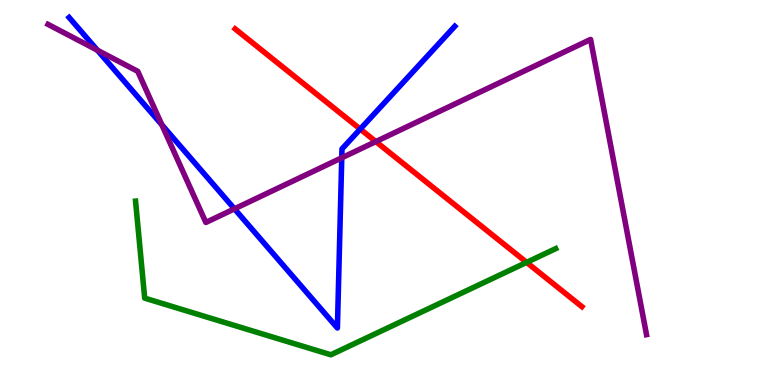[{'lines': ['blue', 'red'], 'intersections': [{'x': 4.65, 'y': 6.65}]}, {'lines': ['green', 'red'], 'intersections': [{'x': 6.8, 'y': 3.19}]}, {'lines': ['purple', 'red'], 'intersections': [{'x': 4.85, 'y': 6.32}]}, {'lines': ['blue', 'green'], 'intersections': []}, {'lines': ['blue', 'purple'], 'intersections': [{'x': 1.26, 'y': 8.7}, {'x': 2.09, 'y': 6.76}, {'x': 3.03, 'y': 4.58}, {'x': 4.41, 'y': 5.9}]}, {'lines': ['green', 'purple'], 'intersections': []}]